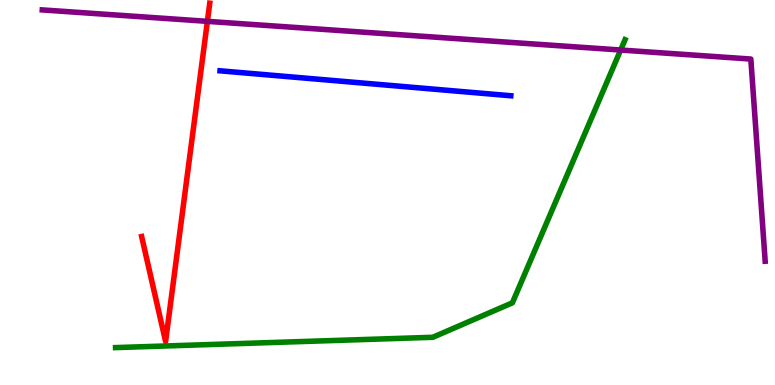[{'lines': ['blue', 'red'], 'intersections': []}, {'lines': ['green', 'red'], 'intersections': []}, {'lines': ['purple', 'red'], 'intersections': [{'x': 2.68, 'y': 9.45}]}, {'lines': ['blue', 'green'], 'intersections': []}, {'lines': ['blue', 'purple'], 'intersections': []}, {'lines': ['green', 'purple'], 'intersections': [{'x': 8.01, 'y': 8.7}]}]